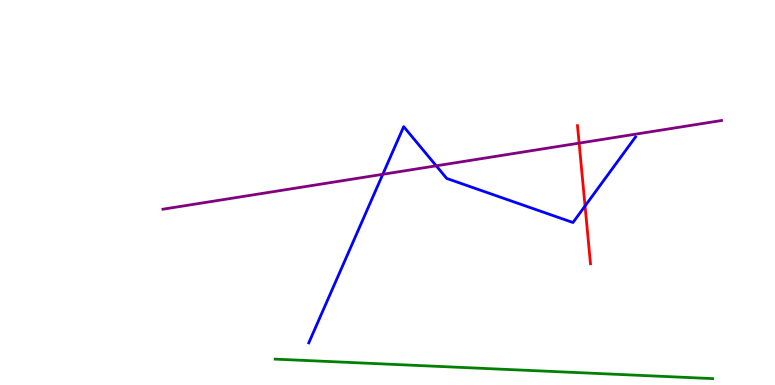[{'lines': ['blue', 'red'], 'intersections': [{'x': 7.55, 'y': 4.65}]}, {'lines': ['green', 'red'], 'intersections': []}, {'lines': ['purple', 'red'], 'intersections': [{'x': 7.47, 'y': 6.28}]}, {'lines': ['blue', 'green'], 'intersections': []}, {'lines': ['blue', 'purple'], 'intersections': [{'x': 4.94, 'y': 5.47}, {'x': 5.63, 'y': 5.69}]}, {'lines': ['green', 'purple'], 'intersections': []}]